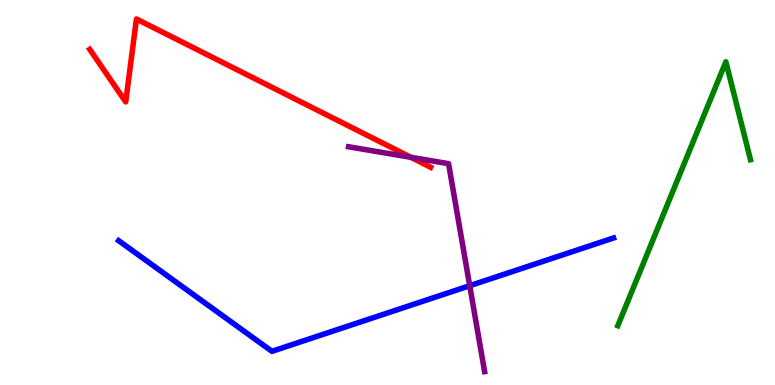[{'lines': ['blue', 'red'], 'intersections': []}, {'lines': ['green', 'red'], 'intersections': []}, {'lines': ['purple', 'red'], 'intersections': [{'x': 5.3, 'y': 5.91}]}, {'lines': ['blue', 'green'], 'intersections': []}, {'lines': ['blue', 'purple'], 'intersections': [{'x': 6.06, 'y': 2.58}]}, {'lines': ['green', 'purple'], 'intersections': []}]